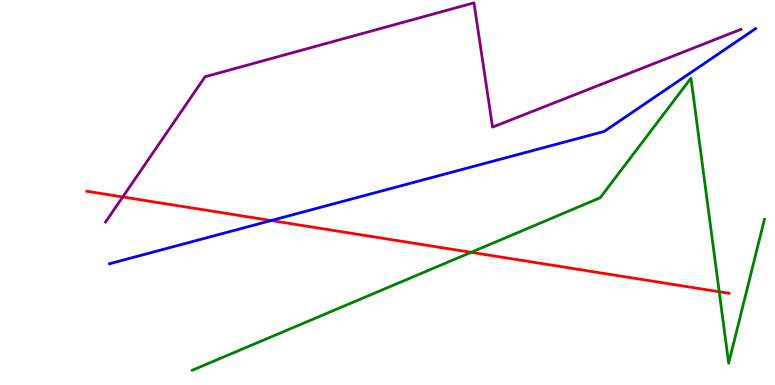[{'lines': ['blue', 'red'], 'intersections': [{'x': 3.5, 'y': 4.27}]}, {'lines': ['green', 'red'], 'intersections': [{'x': 6.08, 'y': 3.45}, {'x': 9.28, 'y': 2.42}]}, {'lines': ['purple', 'red'], 'intersections': [{'x': 1.58, 'y': 4.88}]}, {'lines': ['blue', 'green'], 'intersections': []}, {'lines': ['blue', 'purple'], 'intersections': []}, {'lines': ['green', 'purple'], 'intersections': []}]